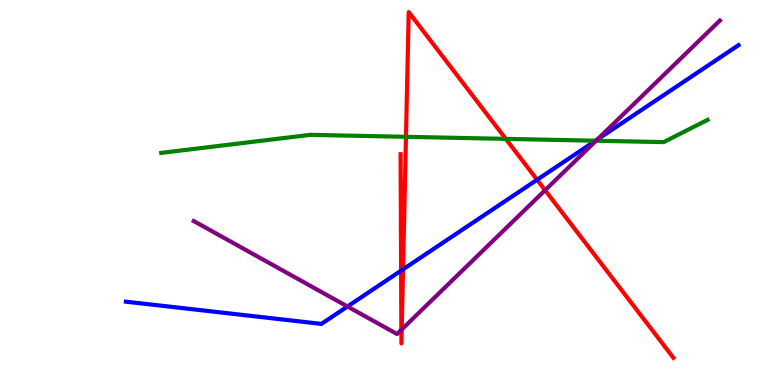[{'lines': ['blue', 'red'], 'intersections': [{'x': 5.18, 'y': 2.97}, {'x': 5.2, 'y': 3.0}, {'x': 6.93, 'y': 5.33}]}, {'lines': ['green', 'red'], 'intersections': [{'x': 5.24, 'y': 6.45}, {'x': 6.53, 'y': 6.39}]}, {'lines': ['purple', 'red'], 'intersections': [{'x': 5.18, 'y': 1.43}, {'x': 5.18, 'y': 1.44}, {'x': 7.03, 'y': 5.06}]}, {'lines': ['blue', 'green'], 'intersections': [{'x': 7.68, 'y': 6.35}]}, {'lines': ['blue', 'purple'], 'intersections': [{'x': 4.48, 'y': 2.04}, {'x': 7.71, 'y': 6.38}]}, {'lines': ['green', 'purple'], 'intersections': [{'x': 7.69, 'y': 6.34}]}]